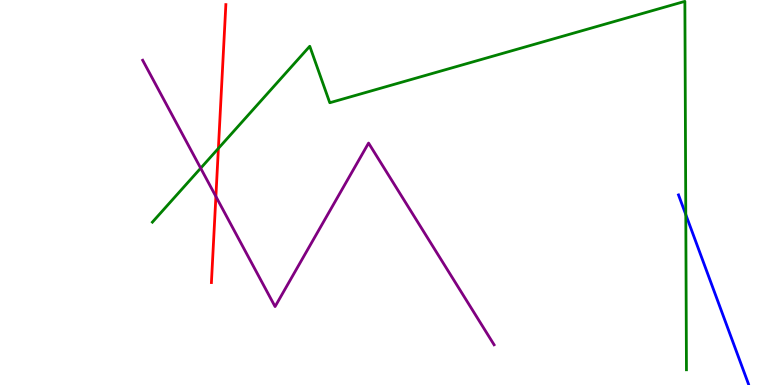[{'lines': ['blue', 'red'], 'intersections': []}, {'lines': ['green', 'red'], 'intersections': [{'x': 2.82, 'y': 6.15}]}, {'lines': ['purple', 'red'], 'intersections': [{'x': 2.79, 'y': 4.9}]}, {'lines': ['blue', 'green'], 'intersections': [{'x': 8.85, 'y': 4.43}]}, {'lines': ['blue', 'purple'], 'intersections': []}, {'lines': ['green', 'purple'], 'intersections': [{'x': 2.59, 'y': 5.63}]}]